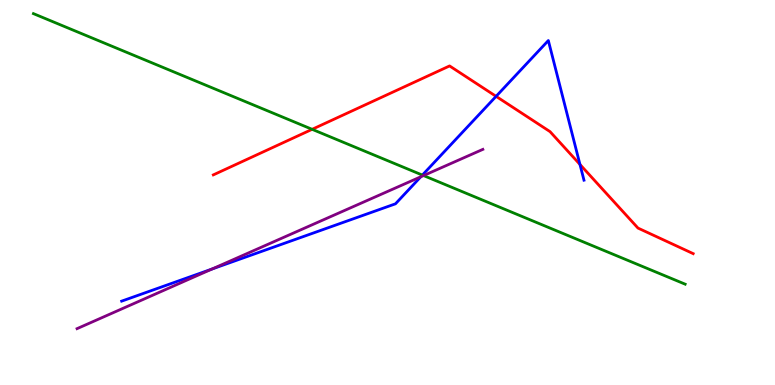[{'lines': ['blue', 'red'], 'intersections': [{'x': 6.4, 'y': 7.5}, {'x': 7.48, 'y': 5.73}]}, {'lines': ['green', 'red'], 'intersections': [{'x': 4.03, 'y': 6.64}]}, {'lines': ['purple', 'red'], 'intersections': []}, {'lines': ['blue', 'green'], 'intersections': [{'x': 5.45, 'y': 5.45}]}, {'lines': ['blue', 'purple'], 'intersections': [{'x': 2.74, 'y': 3.01}, {'x': 5.43, 'y': 5.41}]}, {'lines': ['green', 'purple'], 'intersections': [{'x': 5.47, 'y': 5.44}]}]